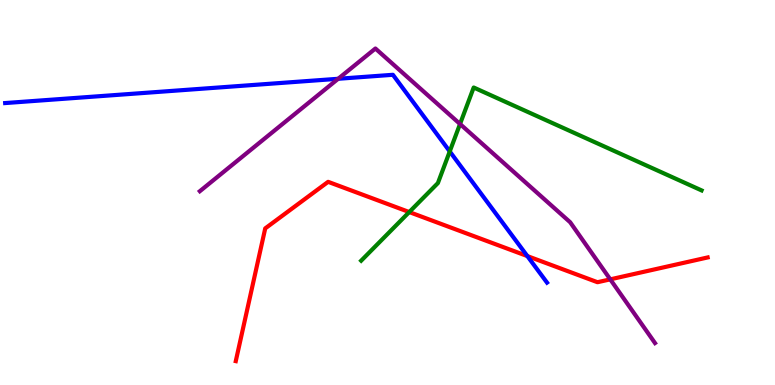[{'lines': ['blue', 'red'], 'intersections': [{'x': 6.8, 'y': 3.35}]}, {'lines': ['green', 'red'], 'intersections': [{'x': 5.28, 'y': 4.49}]}, {'lines': ['purple', 'red'], 'intersections': [{'x': 7.87, 'y': 2.74}]}, {'lines': ['blue', 'green'], 'intersections': [{'x': 5.8, 'y': 6.07}]}, {'lines': ['blue', 'purple'], 'intersections': [{'x': 4.36, 'y': 7.95}]}, {'lines': ['green', 'purple'], 'intersections': [{'x': 5.94, 'y': 6.78}]}]